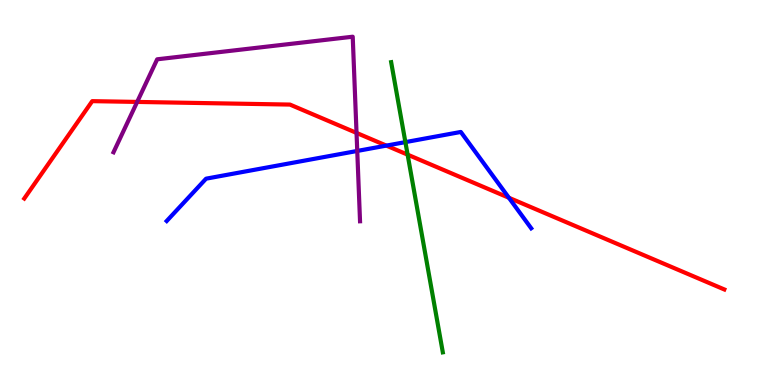[{'lines': ['blue', 'red'], 'intersections': [{'x': 4.99, 'y': 6.22}, {'x': 6.57, 'y': 4.86}]}, {'lines': ['green', 'red'], 'intersections': [{'x': 5.26, 'y': 5.98}]}, {'lines': ['purple', 'red'], 'intersections': [{'x': 1.77, 'y': 7.35}, {'x': 4.6, 'y': 6.55}]}, {'lines': ['blue', 'green'], 'intersections': [{'x': 5.23, 'y': 6.31}]}, {'lines': ['blue', 'purple'], 'intersections': [{'x': 4.61, 'y': 6.08}]}, {'lines': ['green', 'purple'], 'intersections': []}]